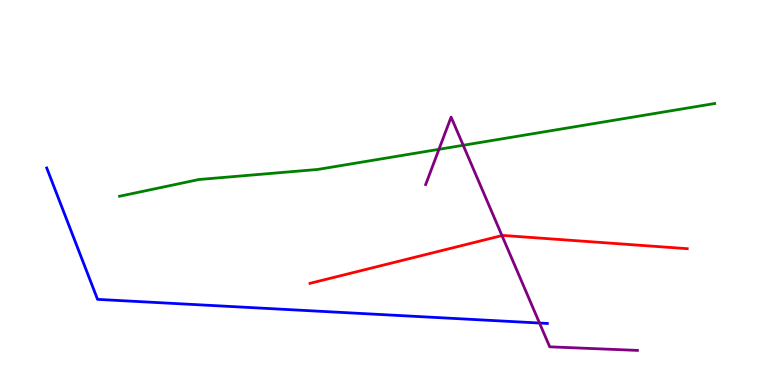[{'lines': ['blue', 'red'], 'intersections': []}, {'lines': ['green', 'red'], 'intersections': []}, {'lines': ['purple', 'red'], 'intersections': [{'x': 6.48, 'y': 3.88}]}, {'lines': ['blue', 'green'], 'intersections': []}, {'lines': ['blue', 'purple'], 'intersections': [{'x': 6.96, 'y': 1.61}]}, {'lines': ['green', 'purple'], 'intersections': [{'x': 5.66, 'y': 6.12}, {'x': 5.98, 'y': 6.23}]}]